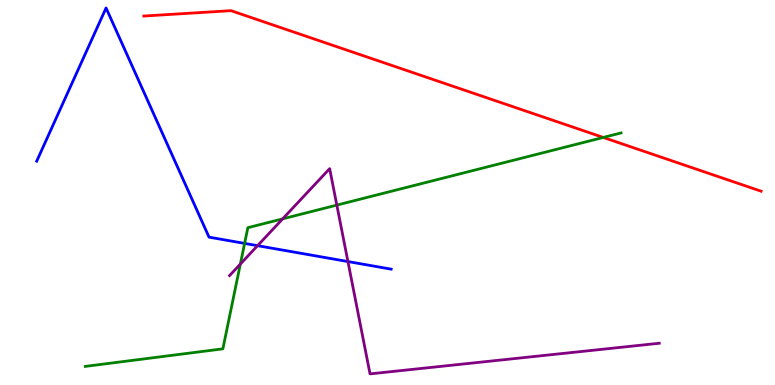[{'lines': ['blue', 'red'], 'intersections': []}, {'lines': ['green', 'red'], 'intersections': [{'x': 7.78, 'y': 6.43}]}, {'lines': ['purple', 'red'], 'intersections': []}, {'lines': ['blue', 'green'], 'intersections': [{'x': 3.16, 'y': 3.68}]}, {'lines': ['blue', 'purple'], 'intersections': [{'x': 3.32, 'y': 3.62}, {'x': 4.49, 'y': 3.21}]}, {'lines': ['green', 'purple'], 'intersections': [{'x': 3.1, 'y': 3.14}, {'x': 3.65, 'y': 4.32}, {'x': 4.35, 'y': 4.67}]}]